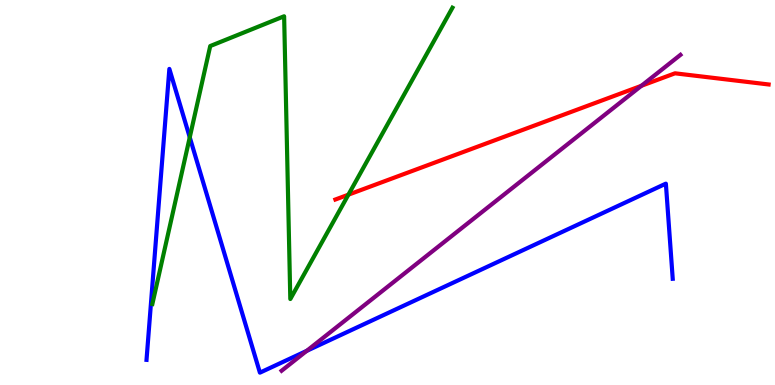[{'lines': ['blue', 'red'], 'intersections': []}, {'lines': ['green', 'red'], 'intersections': [{'x': 4.5, 'y': 4.94}]}, {'lines': ['purple', 'red'], 'intersections': [{'x': 8.28, 'y': 7.77}]}, {'lines': ['blue', 'green'], 'intersections': [{'x': 2.45, 'y': 6.43}]}, {'lines': ['blue', 'purple'], 'intersections': [{'x': 3.96, 'y': 0.887}]}, {'lines': ['green', 'purple'], 'intersections': []}]